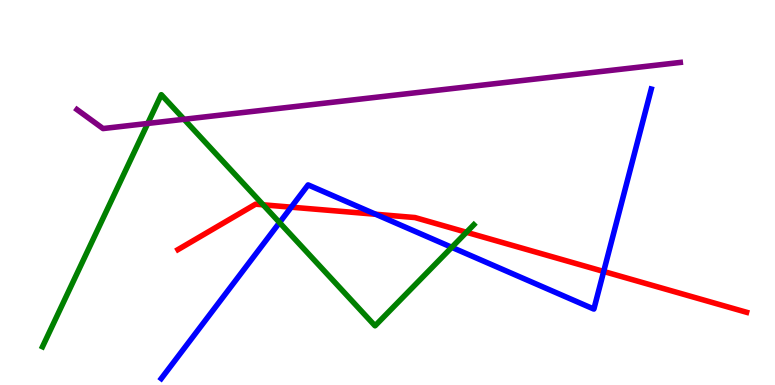[{'lines': ['blue', 'red'], 'intersections': [{'x': 3.76, 'y': 4.62}, {'x': 4.85, 'y': 4.43}, {'x': 7.79, 'y': 2.95}]}, {'lines': ['green', 'red'], 'intersections': [{'x': 3.4, 'y': 4.68}, {'x': 6.02, 'y': 3.97}]}, {'lines': ['purple', 'red'], 'intersections': []}, {'lines': ['blue', 'green'], 'intersections': [{'x': 3.61, 'y': 4.22}, {'x': 5.83, 'y': 3.58}]}, {'lines': ['blue', 'purple'], 'intersections': []}, {'lines': ['green', 'purple'], 'intersections': [{'x': 1.91, 'y': 6.79}, {'x': 2.37, 'y': 6.9}]}]